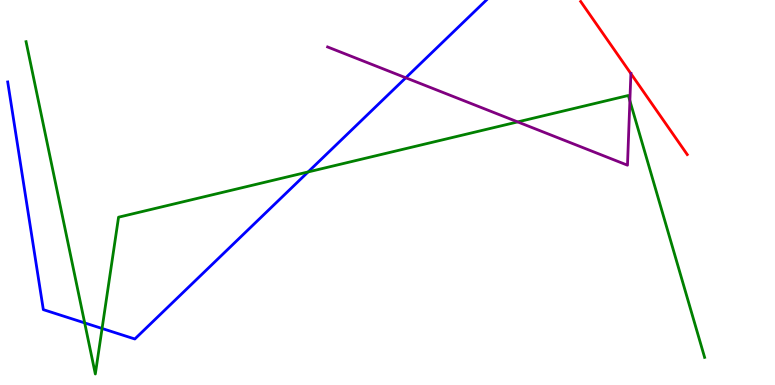[{'lines': ['blue', 'red'], 'intersections': []}, {'lines': ['green', 'red'], 'intersections': []}, {'lines': ['purple', 'red'], 'intersections': [{'x': 8.14, 'y': 8.09}]}, {'lines': ['blue', 'green'], 'intersections': [{'x': 1.09, 'y': 1.61}, {'x': 1.32, 'y': 1.47}, {'x': 3.98, 'y': 5.53}]}, {'lines': ['blue', 'purple'], 'intersections': [{'x': 5.24, 'y': 7.98}]}, {'lines': ['green', 'purple'], 'intersections': [{'x': 6.68, 'y': 6.83}, {'x': 8.13, 'y': 7.38}]}]